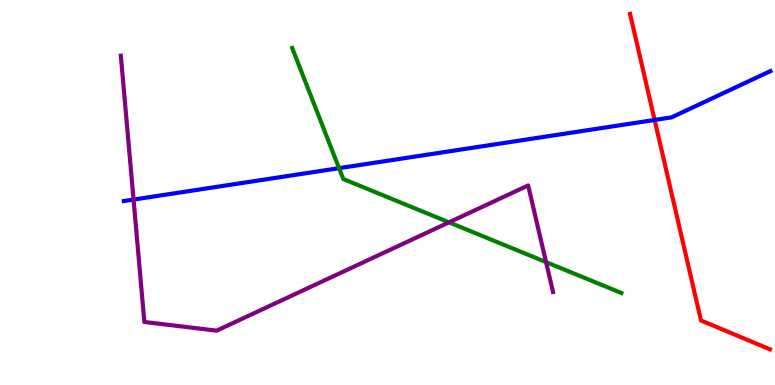[{'lines': ['blue', 'red'], 'intersections': [{'x': 8.45, 'y': 6.88}]}, {'lines': ['green', 'red'], 'intersections': []}, {'lines': ['purple', 'red'], 'intersections': []}, {'lines': ['blue', 'green'], 'intersections': [{'x': 4.38, 'y': 5.63}]}, {'lines': ['blue', 'purple'], 'intersections': [{'x': 1.72, 'y': 4.82}]}, {'lines': ['green', 'purple'], 'intersections': [{'x': 5.79, 'y': 4.22}, {'x': 7.05, 'y': 3.19}]}]